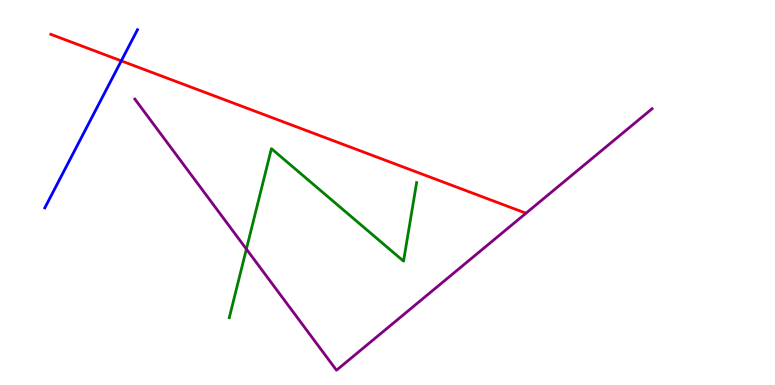[{'lines': ['blue', 'red'], 'intersections': [{'x': 1.56, 'y': 8.42}]}, {'lines': ['green', 'red'], 'intersections': []}, {'lines': ['purple', 'red'], 'intersections': []}, {'lines': ['blue', 'green'], 'intersections': []}, {'lines': ['blue', 'purple'], 'intersections': []}, {'lines': ['green', 'purple'], 'intersections': [{'x': 3.18, 'y': 3.53}]}]